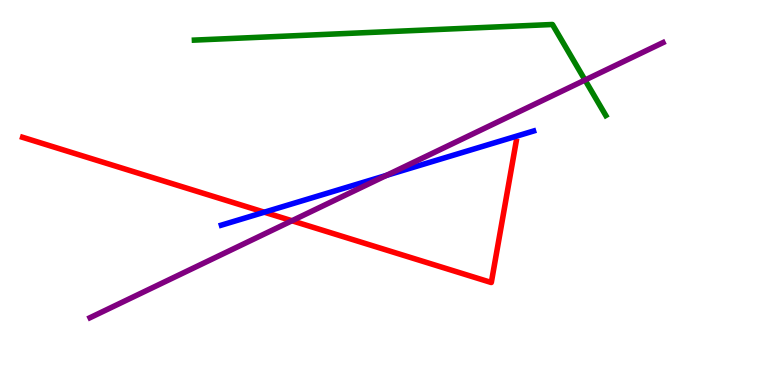[{'lines': ['blue', 'red'], 'intersections': [{'x': 3.41, 'y': 4.49}]}, {'lines': ['green', 'red'], 'intersections': []}, {'lines': ['purple', 'red'], 'intersections': [{'x': 3.77, 'y': 4.27}]}, {'lines': ['blue', 'green'], 'intersections': []}, {'lines': ['blue', 'purple'], 'intersections': [{'x': 4.99, 'y': 5.44}]}, {'lines': ['green', 'purple'], 'intersections': [{'x': 7.55, 'y': 7.92}]}]